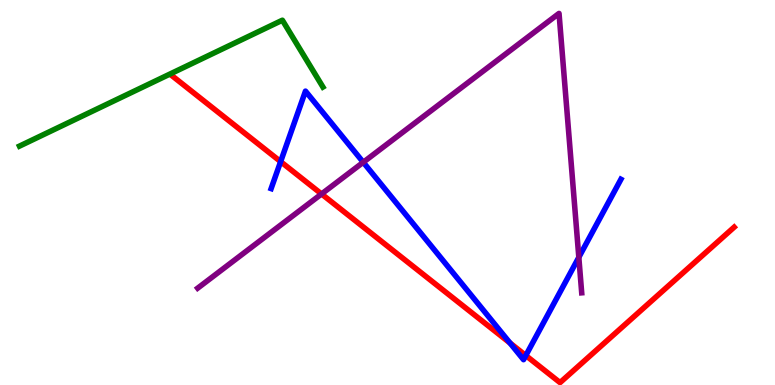[{'lines': ['blue', 'red'], 'intersections': [{'x': 3.62, 'y': 5.8}, {'x': 6.58, 'y': 1.09}, {'x': 6.78, 'y': 0.766}]}, {'lines': ['green', 'red'], 'intersections': []}, {'lines': ['purple', 'red'], 'intersections': [{'x': 4.15, 'y': 4.96}]}, {'lines': ['blue', 'green'], 'intersections': []}, {'lines': ['blue', 'purple'], 'intersections': [{'x': 4.69, 'y': 5.79}, {'x': 7.47, 'y': 3.32}]}, {'lines': ['green', 'purple'], 'intersections': []}]